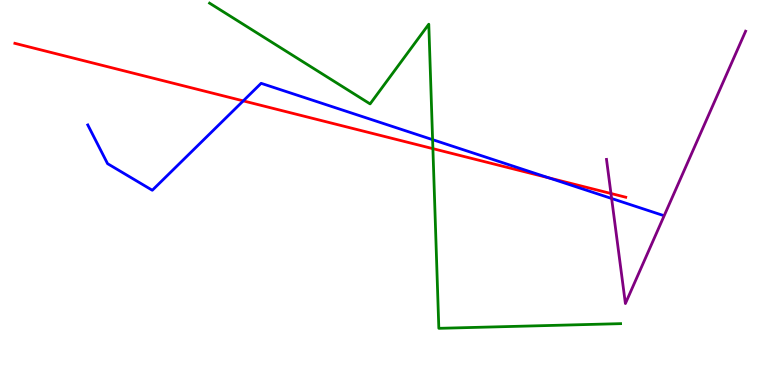[{'lines': ['blue', 'red'], 'intersections': [{'x': 3.14, 'y': 7.38}, {'x': 7.08, 'y': 5.38}]}, {'lines': ['green', 'red'], 'intersections': [{'x': 5.59, 'y': 6.14}]}, {'lines': ['purple', 'red'], 'intersections': [{'x': 7.88, 'y': 4.97}]}, {'lines': ['blue', 'green'], 'intersections': [{'x': 5.58, 'y': 6.37}]}, {'lines': ['blue', 'purple'], 'intersections': [{'x': 7.89, 'y': 4.84}]}, {'lines': ['green', 'purple'], 'intersections': []}]